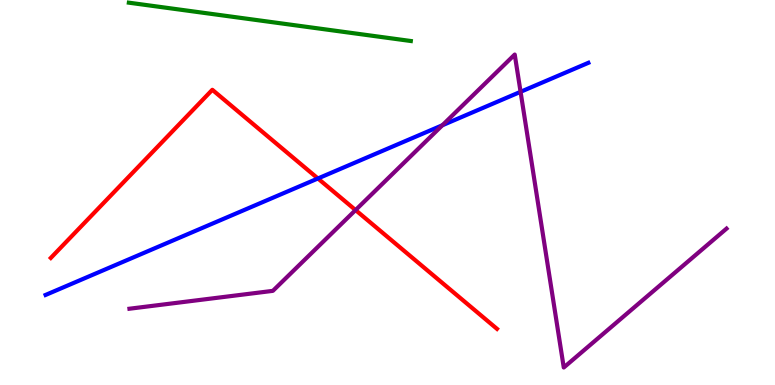[{'lines': ['blue', 'red'], 'intersections': [{'x': 4.1, 'y': 5.36}]}, {'lines': ['green', 'red'], 'intersections': []}, {'lines': ['purple', 'red'], 'intersections': [{'x': 4.59, 'y': 4.54}]}, {'lines': ['blue', 'green'], 'intersections': []}, {'lines': ['blue', 'purple'], 'intersections': [{'x': 5.71, 'y': 6.75}, {'x': 6.72, 'y': 7.62}]}, {'lines': ['green', 'purple'], 'intersections': []}]